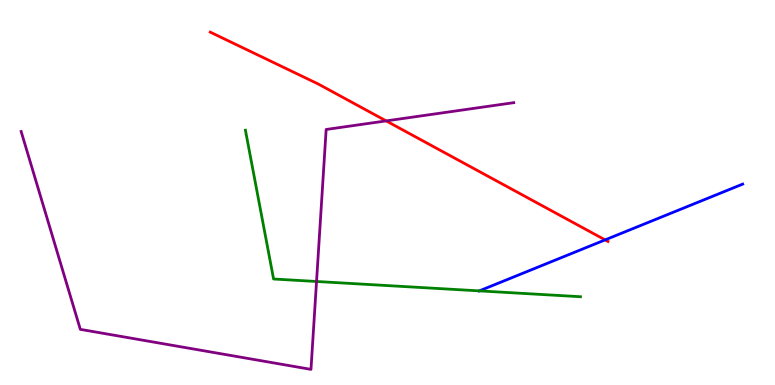[{'lines': ['blue', 'red'], 'intersections': [{'x': 7.81, 'y': 3.77}]}, {'lines': ['green', 'red'], 'intersections': []}, {'lines': ['purple', 'red'], 'intersections': [{'x': 4.98, 'y': 6.86}]}, {'lines': ['blue', 'green'], 'intersections': [{'x': 6.19, 'y': 2.44}]}, {'lines': ['blue', 'purple'], 'intersections': []}, {'lines': ['green', 'purple'], 'intersections': [{'x': 4.08, 'y': 2.69}]}]